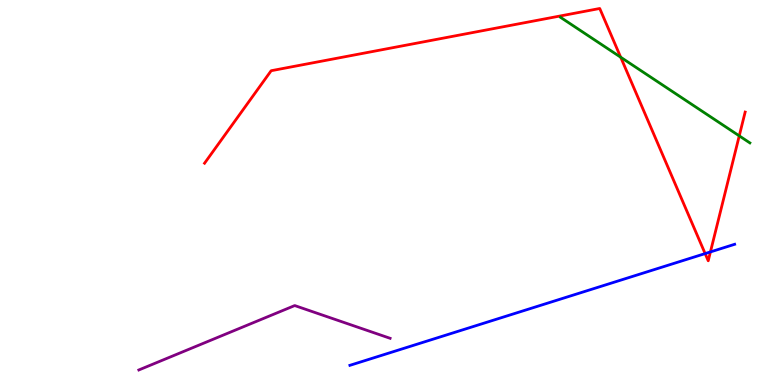[{'lines': ['blue', 'red'], 'intersections': [{'x': 9.1, 'y': 3.41}, {'x': 9.17, 'y': 3.46}]}, {'lines': ['green', 'red'], 'intersections': [{'x': 8.01, 'y': 8.51}, {'x': 9.54, 'y': 6.47}]}, {'lines': ['purple', 'red'], 'intersections': []}, {'lines': ['blue', 'green'], 'intersections': []}, {'lines': ['blue', 'purple'], 'intersections': []}, {'lines': ['green', 'purple'], 'intersections': []}]